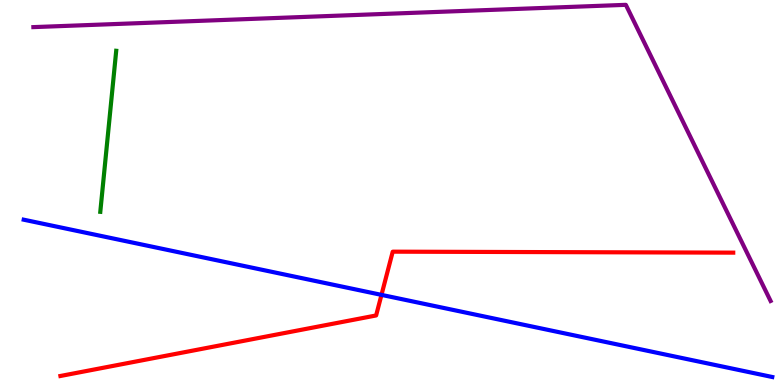[{'lines': ['blue', 'red'], 'intersections': [{'x': 4.92, 'y': 2.34}]}, {'lines': ['green', 'red'], 'intersections': []}, {'lines': ['purple', 'red'], 'intersections': []}, {'lines': ['blue', 'green'], 'intersections': []}, {'lines': ['blue', 'purple'], 'intersections': []}, {'lines': ['green', 'purple'], 'intersections': []}]